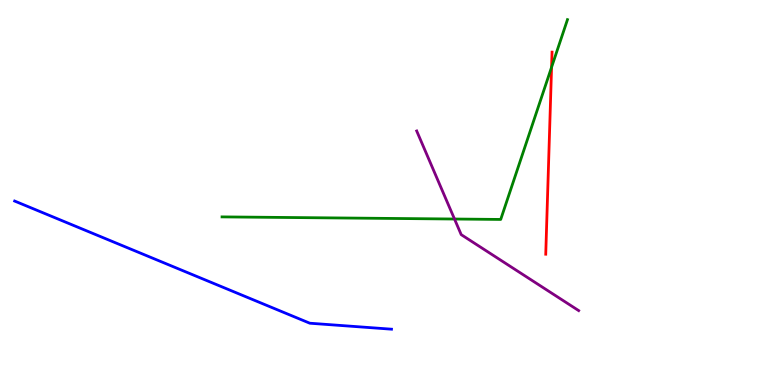[{'lines': ['blue', 'red'], 'intersections': []}, {'lines': ['green', 'red'], 'intersections': [{'x': 7.12, 'y': 8.25}]}, {'lines': ['purple', 'red'], 'intersections': []}, {'lines': ['blue', 'green'], 'intersections': []}, {'lines': ['blue', 'purple'], 'intersections': []}, {'lines': ['green', 'purple'], 'intersections': [{'x': 5.86, 'y': 4.31}]}]